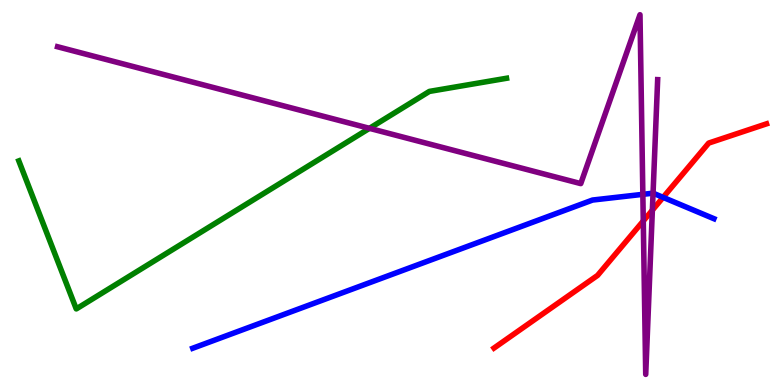[{'lines': ['blue', 'red'], 'intersections': [{'x': 8.56, 'y': 4.87}]}, {'lines': ['green', 'red'], 'intersections': []}, {'lines': ['purple', 'red'], 'intersections': [{'x': 8.3, 'y': 4.26}, {'x': 8.42, 'y': 4.54}]}, {'lines': ['blue', 'green'], 'intersections': []}, {'lines': ['blue', 'purple'], 'intersections': [{'x': 8.29, 'y': 4.95}, {'x': 8.43, 'y': 4.98}]}, {'lines': ['green', 'purple'], 'intersections': [{'x': 4.77, 'y': 6.67}]}]